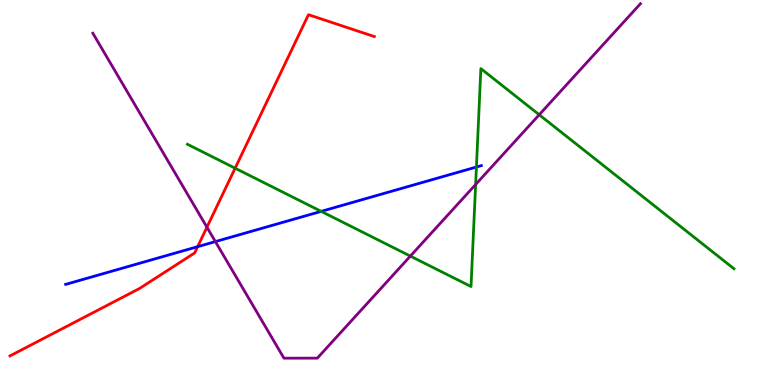[{'lines': ['blue', 'red'], 'intersections': [{'x': 2.55, 'y': 3.59}]}, {'lines': ['green', 'red'], 'intersections': [{'x': 3.03, 'y': 5.63}]}, {'lines': ['purple', 'red'], 'intersections': [{'x': 2.67, 'y': 4.1}]}, {'lines': ['blue', 'green'], 'intersections': [{'x': 4.14, 'y': 4.51}, {'x': 6.15, 'y': 5.66}]}, {'lines': ['blue', 'purple'], 'intersections': [{'x': 2.78, 'y': 3.72}]}, {'lines': ['green', 'purple'], 'intersections': [{'x': 5.29, 'y': 3.35}, {'x': 6.14, 'y': 5.21}, {'x': 6.96, 'y': 7.02}]}]